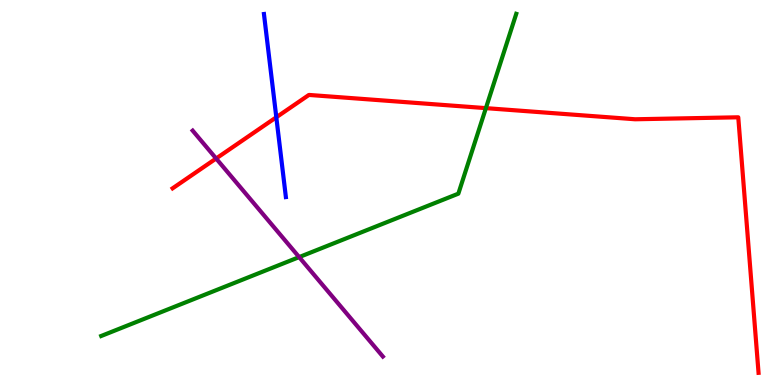[{'lines': ['blue', 'red'], 'intersections': [{'x': 3.57, 'y': 6.95}]}, {'lines': ['green', 'red'], 'intersections': [{'x': 6.27, 'y': 7.19}]}, {'lines': ['purple', 'red'], 'intersections': [{'x': 2.79, 'y': 5.88}]}, {'lines': ['blue', 'green'], 'intersections': []}, {'lines': ['blue', 'purple'], 'intersections': []}, {'lines': ['green', 'purple'], 'intersections': [{'x': 3.86, 'y': 3.32}]}]